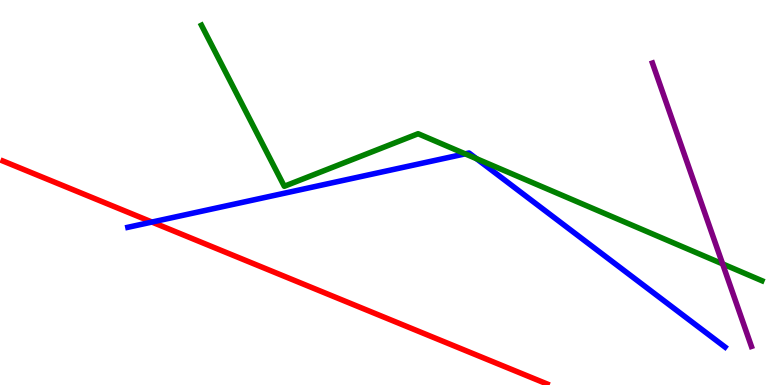[{'lines': ['blue', 'red'], 'intersections': [{'x': 1.96, 'y': 4.23}]}, {'lines': ['green', 'red'], 'intersections': []}, {'lines': ['purple', 'red'], 'intersections': []}, {'lines': ['blue', 'green'], 'intersections': [{'x': 6.0, 'y': 6.0}, {'x': 6.15, 'y': 5.88}]}, {'lines': ['blue', 'purple'], 'intersections': []}, {'lines': ['green', 'purple'], 'intersections': [{'x': 9.32, 'y': 3.15}]}]